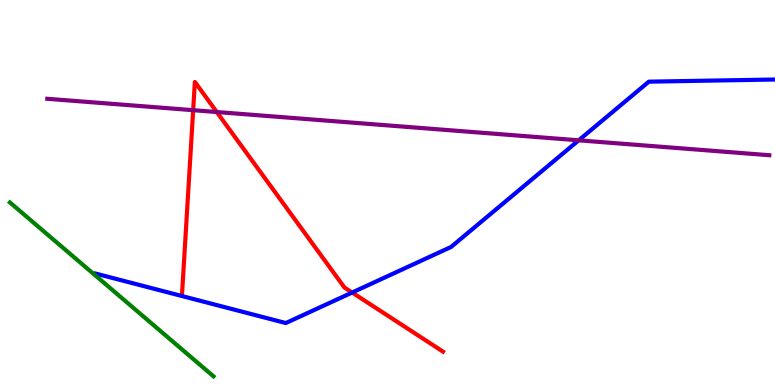[{'lines': ['blue', 'red'], 'intersections': [{'x': 4.54, 'y': 2.4}]}, {'lines': ['green', 'red'], 'intersections': []}, {'lines': ['purple', 'red'], 'intersections': [{'x': 2.49, 'y': 7.14}, {'x': 2.8, 'y': 7.09}]}, {'lines': ['blue', 'green'], 'intersections': []}, {'lines': ['blue', 'purple'], 'intersections': [{'x': 7.47, 'y': 6.36}]}, {'lines': ['green', 'purple'], 'intersections': []}]